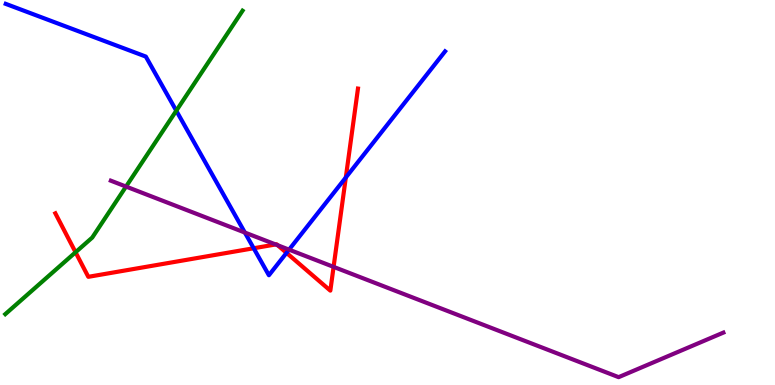[{'lines': ['blue', 'red'], 'intersections': [{'x': 3.27, 'y': 3.55}, {'x': 3.7, 'y': 3.43}, {'x': 4.46, 'y': 5.39}]}, {'lines': ['green', 'red'], 'intersections': [{'x': 0.975, 'y': 3.45}]}, {'lines': ['purple', 'red'], 'intersections': [{'x': 3.56, 'y': 3.65}, {'x': 3.58, 'y': 3.63}, {'x': 4.3, 'y': 3.07}]}, {'lines': ['blue', 'green'], 'intersections': [{'x': 2.27, 'y': 7.12}]}, {'lines': ['blue', 'purple'], 'intersections': [{'x': 3.16, 'y': 3.96}, {'x': 3.73, 'y': 3.52}]}, {'lines': ['green', 'purple'], 'intersections': [{'x': 1.63, 'y': 5.15}]}]